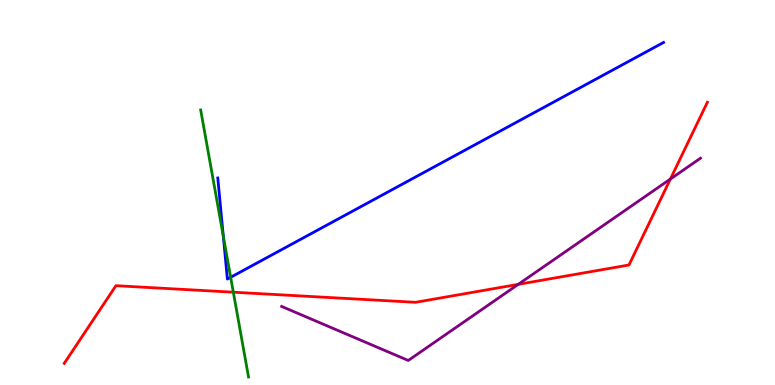[{'lines': ['blue', 'red'], 'intersections': []}, {'lines': ['green', 'red'], 'intersections': [{'x': 3.01, 'y': 2.41}]}, {'lines': ['purple', 'red'], 'intersections': [{'x': 6.69, 'y': 2.61}, {'x': 8.65, 'y': 5.35}]}, {'lines': ['blue', 'green'], 'intersections': [{'x': 2.88, 'y': 3.86}, {'x': 2.98, 'y': 2.8}]}, {'lines': ['blue', 'purple'], 'intersections': []}, {'lines': ['green', 'purple'], 'intersections': []}]